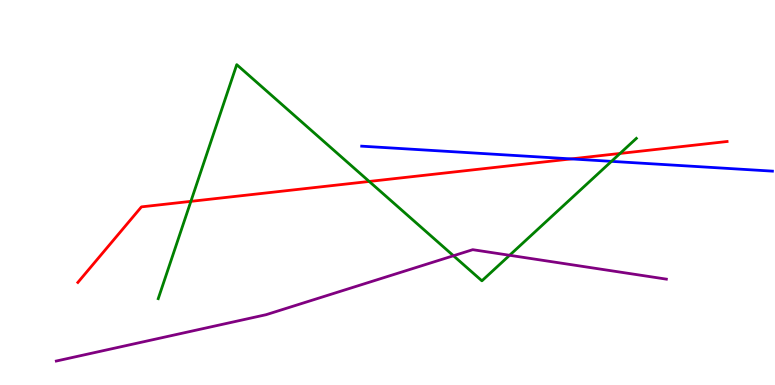[{'lines': ['blue', 'red'], 'intersections': [{'x': 7.37, 'y': 5.87}]}, {'lines': ['green', 'red'], 'intersections': [{'x': 2.46, 'y': 4.77}, {'x': 4.76, 'y': 5.29}, {'x': 8.0, 'y': 6.01}]}, {'lines': ['purple', 'red'], 'intersections': []}, {'lines': ['blue', 'green'], 'intersections': [{'x': 7.89, 'y': 5.81}]}, {'lines': ['blue', 'purple'], 'intersections': []}, {'lines': ['green', 'purple'], 'intersections': [{'x': 5.85, 'y': 3.36}, {'x': 6.58, 'y': 3.37}]}]